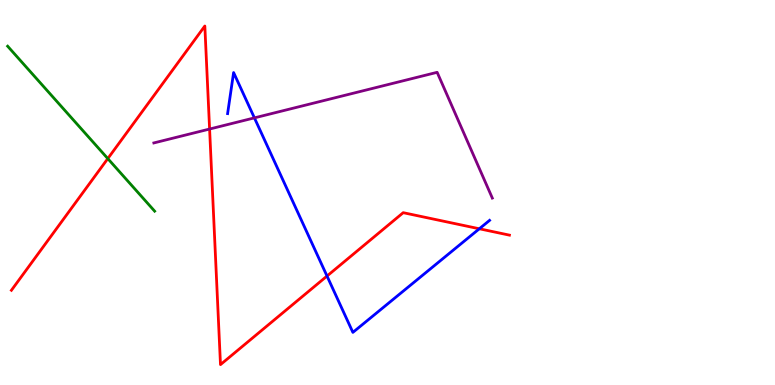[{'lines': ['blue', 'red'], 'intersections': [{'x': 4.22, 'y': 2.83}, {'x': 6.18, 'y': 4.06}]}, {'lines': ['green', 'red'], 'intersections': [{'x': 1.39, 'y': 5.88}]}, {'lines': ['purple', 'red'], 'intersections': [{'x': 2.7, 'y': 6.65}]}, {'lines': ['blue', 'green'], 'intersections': []}, {'lines': ['blue', 'purple'], 'intersections': [{'x': 3.28, 'y': 6.94}]}, {'lines': ['green', 'purple'], 'intersections': []}]